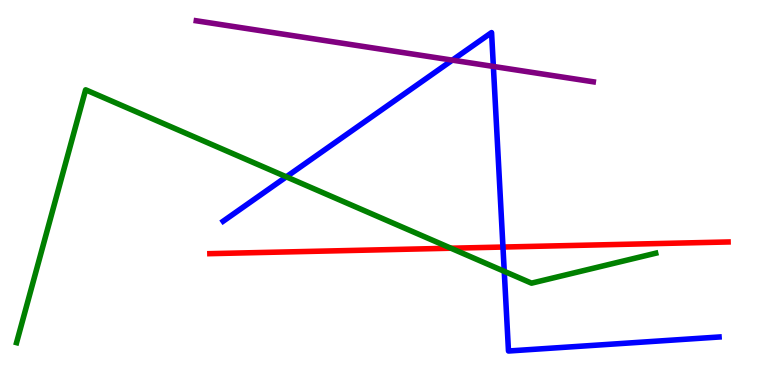[{'lines': ['blue', 'red'], 'intersections': [{'x': 6.49, 'y': 3.58}]}, {'lines': ['green', 'red'], 'intersections': [{'x': 5.82, 'y': 3.55}]}, {'lines': ['purple', 'red'], 'intersections': []}, {'lines': ['blue', 'green'], 'intersections': [{'x': 3.69, 'y': 5.41}, {'x': 6.51, 'y': 2.95}]}, {'lines': ['blue', 'purple'], 'intersections': [{'x': 5.84, 'y': 8.44}, {'x': 6.37, 'y': 8.27}]}, {'lines': ['green', 'purple'], 'intersections': []}]